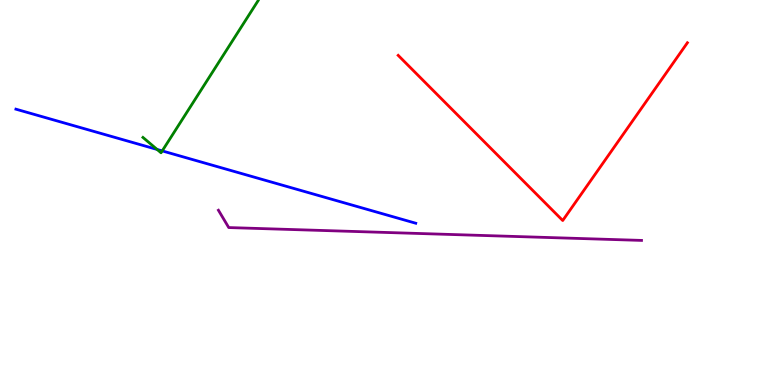[{'lines': ['blue', 'red'], 'intersections': []}, {'lines': ['green', 'red'], 'intersections': []}, {'lines': ['purple', 'red'], 'intersections': []}, {'lines': ['blue', 'green'], 'intersections': [{'x': 2.03, 'y': 6.12}, {'x': 2.09, 'y': 6.08}]}, {'lines': ['blue', 'purple'], 'intersections': []}, {'lines': ['green', 'purple'], 'intersections': []}]